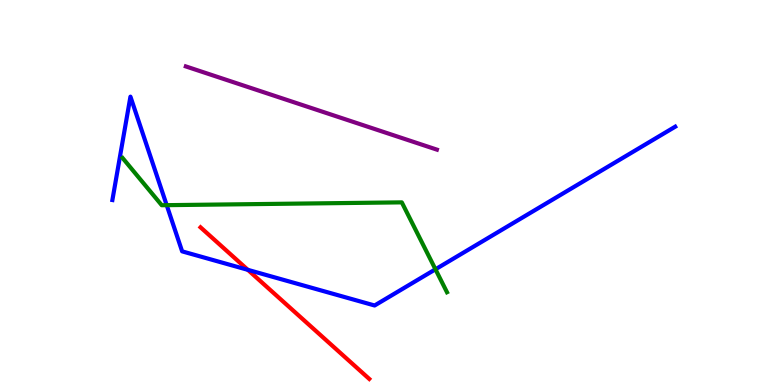[{'lines': ['blue', 'red'], 'intersections': [{'x': 3.2, 'y': 2.99}]}, {'lines': ['green', 'red'], 'intersections': []}, {'lines': ['purple', 'red'], 'intersections': []}, {'lines': ['blue', 'green'], 'intersections': [{'x': 2.15, 'y': 4.67}, {'x': 5.62, 'y': 3.01}]}, {'lines': ['blue', 'purple'], 'intersections': []}, {'lines': ['green', 'purple'], 'intersections': []}]